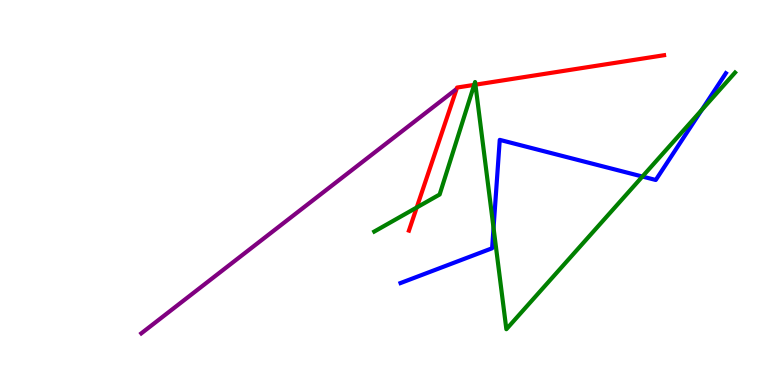[{'lines': ['blue', 'red'], 'intersections': []}, {'lines': ['green', 'red'], 'intersections': [{'x': 5.38, 'y': 4.61}, {'x': 6.12, 'y': 7.8}, {'x': 6.13, 'y': 7.8}]}, {'lines': ['purple', 'red'], 'intersections': []}, {'lines': ['blue', 'green'], 'intersections': [{'x': 6.37, 'y': 4.08}, {'x': 8.29, 'y': 5.41}, {'x': 9.05, 'y': 7.14}]}, {'lines': ['blue', 'purple'], 'intersections': []}, {'lines': ['green', 'purple'], 'intersections': []}]